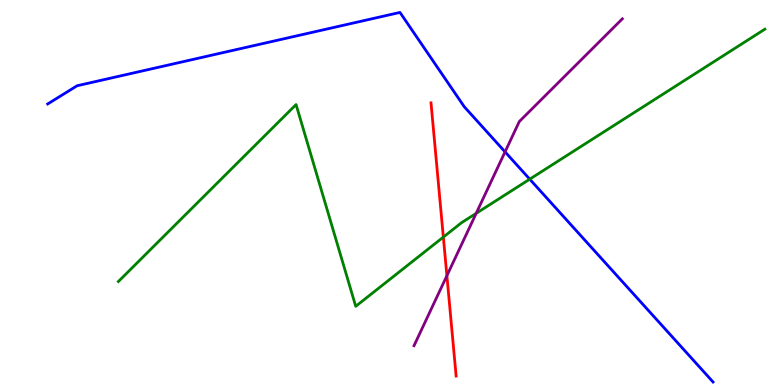[{'lines': ['blue', 'red'], 'intersections': []}, {'lines': ['green', 'red'], 'intersections': [{'x': 5.72, 'y': 3.84}]}, {'lines': ['purple', 'red'], 'intersections': [{'x': 5.77, 'y': 2.84}]}, {'lines': ['blue', 'green'], 'intersections': [{'x': 6.84, 'y': 5.35}]}, {'lines': ['blue', 'purple'], 'intersections': [{'x': 6.52, 'y': 6.06}]}, {'lines': ['green', 'purple'], 'intersections': [{'x': 6.14, 'y': 4.46}]}]